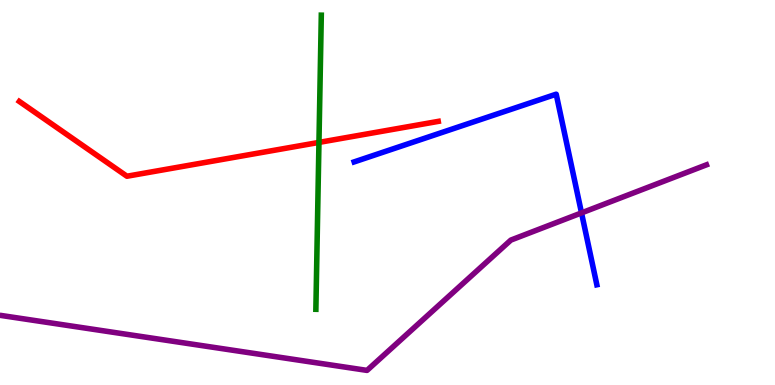[{'lines': ['blue', 'red'], 'intersections': []}, {'lines': ['green', 'red'], 'intersections': [{'x': 4.12, 'y': 6.3}]}, {'lines': ['purple', 'red'], 'intersections': []}, {'lines': ['blue', 'green'], 'intersections': []}, {'lines': ['blue', 'purple'], 'intersections': [{'x': 7.5, 'y': 4.47}]}, {'lines': ['green', 'purple'], 'intersections': []}]